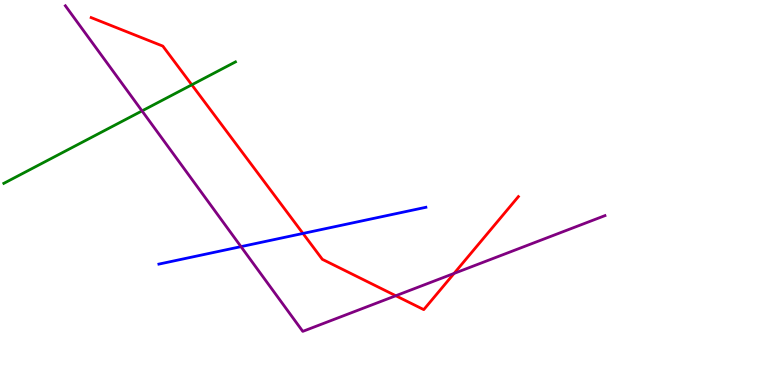[{'lines': ['blue', 'red'], 'intersections': [{'x': 3.91, 'y': 3.94}]}, {'lines': ['green', 'red'], 'intersections': [{'x': 2.47, 'y': 7.8}]}, {'lines': ['purple', 'red'], 'intersections': [{'x': 5.11, 'y': 2.32}, {'x': 5.86, 'y': 2.9}]}, {'lines': ['blue', 'green'], 'intersections': []}, {'lines': ['blue', 'purple'], 'intersections': [{'x': 3.11, 'y': 3.59}]}, {'lines': ['green', 'purple'], 'intersections': [{'x': 1.83, 'y': 7.12}]}]